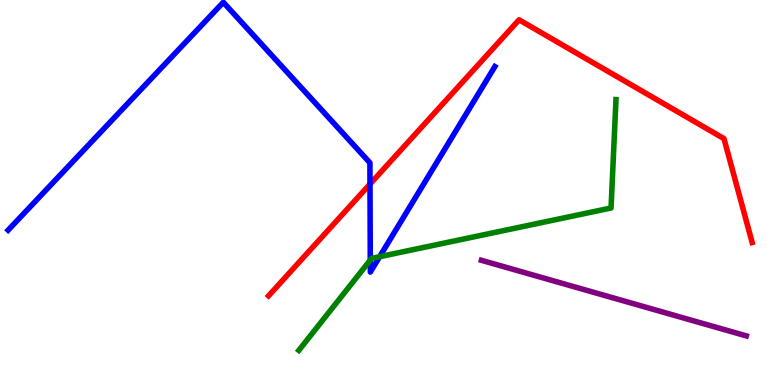[{'lines': ['blue', 'red'], 'intersections': [{'x': 4.77, 'y': 5.22}]}, {'lines': ['green', 'red'], 'intersections': []}, {'lines': ['purple', 'red'], 'intersections': []}, {'lines': ['blue', 'green'], 'intersections': [{'x': 4.78, 'y': 3.24}, {'x': 4.9, 'y': 3.33}]}, {'lines': ['blue', 'purple'], 'intersections': []}, {'lines': ['green', 'purple'], 'intersections': []}]